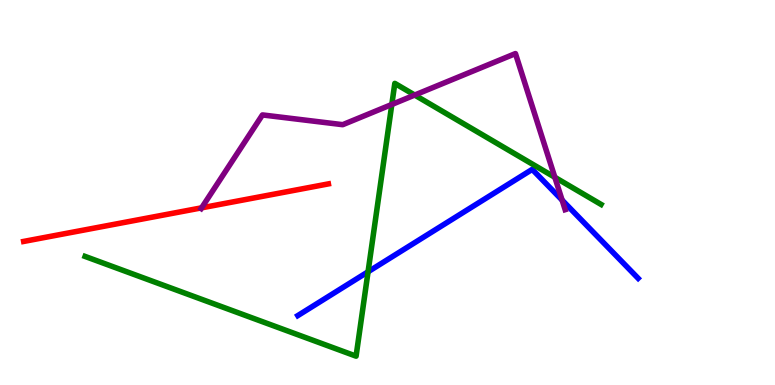[{'lines': ['blue', 'red'], 'intersections': []}, {'lines': ['green', 'red'], 'intersections': []}, {'lines': ['purple', 'red'], 'intersections': [{'x': 2.6, 'y': 4.6}]}, {'lines': ['blue', 'green'], 'intersections': [{'x': 4.75, 'y': 2.94}]}, {'lines': ['blue', 'purple'], 'intersections': [{'x': 7.25, 'y': 4.8}]}, {'lines': ['green', 'purple'], 'intersections': [{'x': 5.06, 'y': 7.29}, {'x': 5.35, 'y': 7.53}, {'x': 7.16, 'y': 5.39}]}]